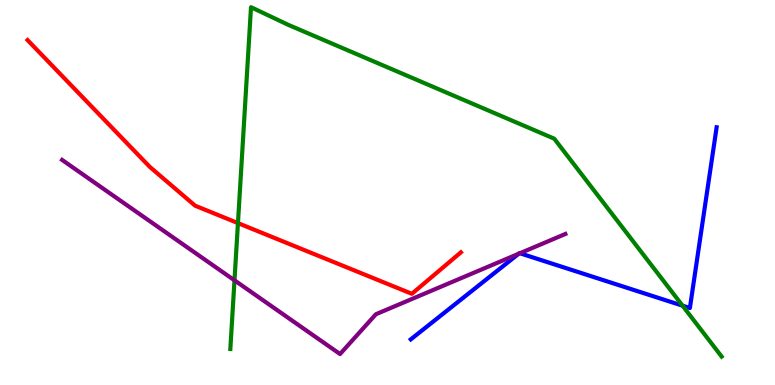[{'lines': ['blue', 'red'], 'intersections': []}, {'lines': ['green', 'red'], 'intersections': [{'x': 3.07, 'y': 4.21}]}, {'lines': ['purple', 'red'], 'intersections': []}, {'lines': ['blue', 'green'], 'intersections': [{'x': 8.81, 'y': 2.06}]}, {'lines': ['blue', 'purple'], 'intersections': [{'x': 6.69, 'y': 3.41}, {'x': 6.71, 'y': 3.42}]}, {'lines': ['green', 'purple'], 'intersections': [{'x': 3.03, 'y': 2.72}]}]